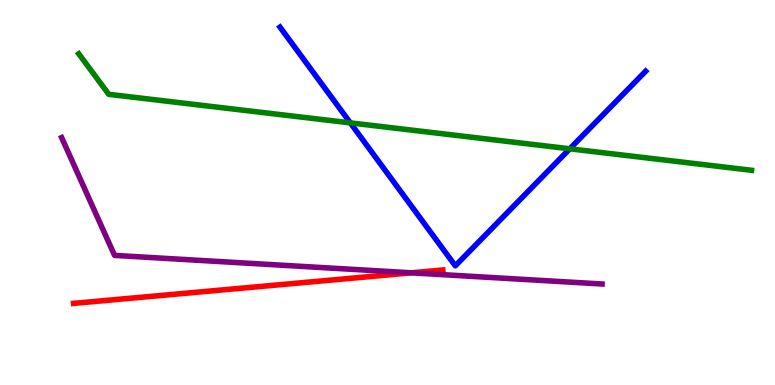[{'lines': ['blue', 'red'], 'intersections': []}, {'lines': ['green', 'red'], 'intersections': []}, {'lines': ['purple', 'red'], 'intersections': [{'x': 5.31, 'y': 2.91}]}, {'lines': ['blue', 'green'], 'intersections': [{'x': 4.52, 'y': 6.81}, {'x': 7.35, 'y': 6.14}]}, {'lines': ['blue', 'purple'], 'intersections': []}, {'lines': ['green', 'purple'], 'intersections': []}]